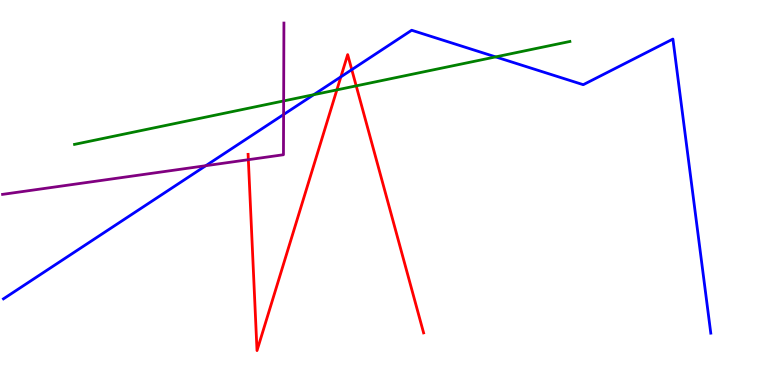[{'lines': ['blue', 'red'], 'intersections': [{'x': 4.4, 'y': 8.0}, {'x': 4.54, 'y': 8.19}]}, {'lines': ['green', 'red'], 'intersections': [{'x': 4.35, 'y': 7.67}, {'x': 4.6, 'y': 7.77}]}, {'lines': ['purple', 'red'], 'intersections': [{'x': 3.2, 'y': 5.85}]}, {'lines': ['blue', 'green'], 'intersections': [{'x': 4.05, 'y': 7.54}, {'x': 6.4, 'y': 8.52}]}, {'lines': ['blue', 'purple'], 'intersections': [{'x': 2.66, 'y': 5.7}, {'x': 3.66, 'y': 7.03}]}, {'lines': ['green', 'purple'], 'intersections': [{'x': 3.66, 'y': 7.38}]}]